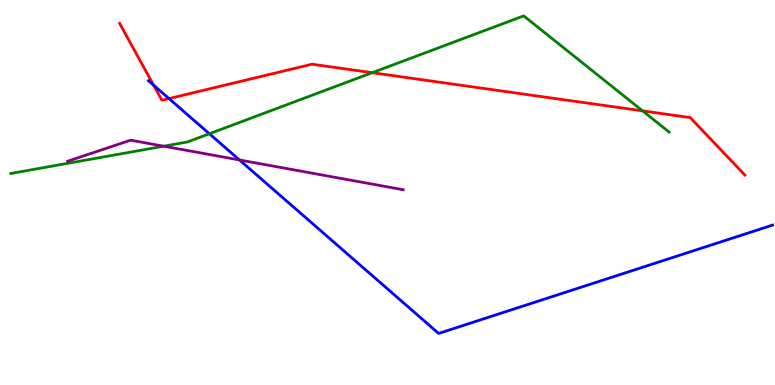[{'lines': ['blue', 'red'], 'intersections': [{'x': 1.98, 'y': 7.79}, {'x': 2.18, 'y': 7.44}]}, {'lines': ['green', 'red'], 'intersections': [{'x': 4.8, 'y': 8.11}, {'x': 8.29, 'y': 7.12}]}, {'lines': ['purple', 'red'], 'intersections': []}, {'lines': ['blue', 'green'], 'intersections': [{'x': 2.7, 'y': 6.53}]}, {'lines': ['blue', 'purple'], 'intersections': [{'x': 3.09, 'y': 5.85}]}, {'lines': ['green', 'purple'], 'intersections': [{'x': 2.11, 'y': 6.2}]}]